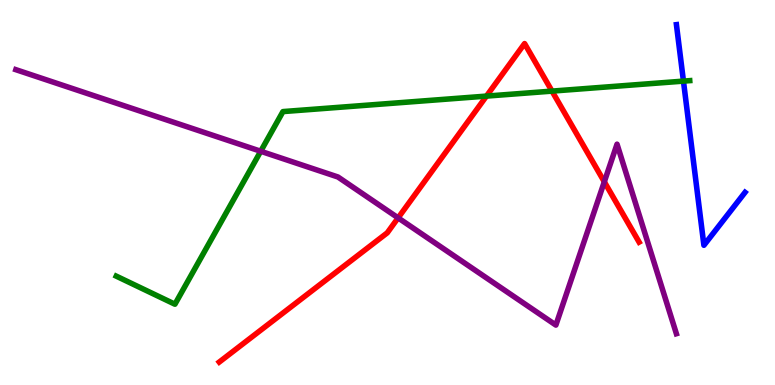[{'lines': ['blue', 'red'], 'intersections': []}, {'lines': ['green', 'red'], 'intersections': [{'x': 6.28, 'y': 7.5}, {'x': 7.12, 'y': 7.63}]}, {'lines': ['purple', 'red'], 'intersections': [{'x': 5.14, 'y': 4.34}, {'x': 7.8, 'y': 5.28}]}, {'lines': ['blue', 'green'], 'intersections': [{'x': 8.82, 'y': 7.89}]}, {'lines': ['blue', 'purple'], 'intersections': []}, {'lines': ['green', 'purple'], 'intersections': [{'x': 3.36, 'y': 6.07}]}]